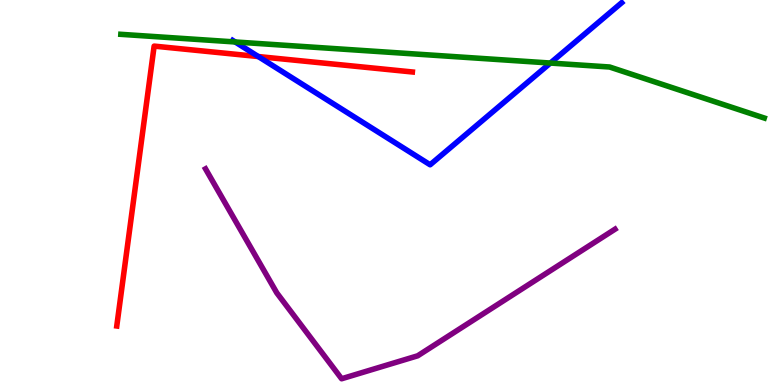[{'lines': ['blue', 'red'], 'intersections': [{'x': 3.33, 'y': 8.53}]}, {'lines': ['green', 'red'], 'intersections': []}, {'lines': ['purple', 'red'], 'intersections': []}, {'lines': ['blue', 'green'], 'intersections': [{'x': 3.03, 'y': 8.91}, {'x': 7.1, 'y': 8.36}]}, {'lines': ['blue', 'purple'], 'intersections': []}, {'lines': ['green', 'purple'], 'intersections': []}]